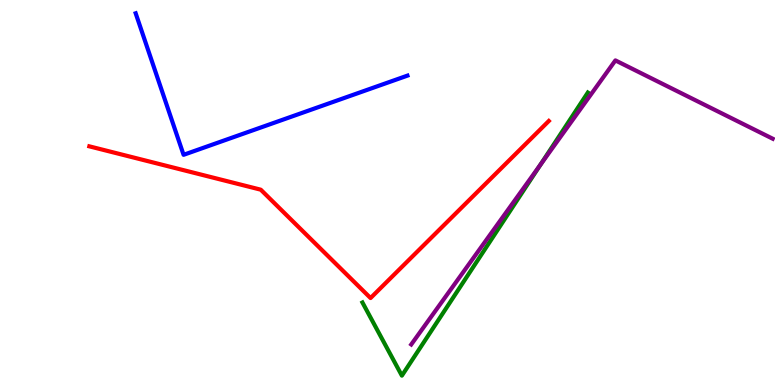[{'lines': ['blue', 'red'], 'intersections': []}, {'lines': ['green', 'red'], 'intersections': []}, {'lines': ['purple', 'red'], 'intersections': []}, {'lines': ['blue', 'green'], 'intersections': []}, {'lines': ['blue', 'purple'], 'intersections': []}, {'lines': ['green', 'purple'], 'intersections': [{'x': 6.97, 'y': 5.73}]}]